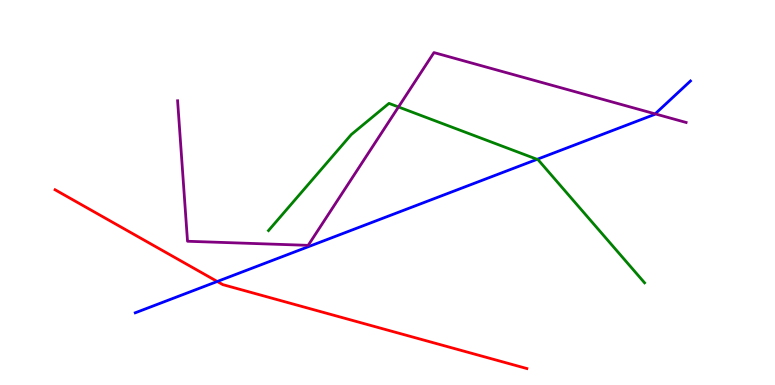[{'lines': ['blue', 'red'], 'intersections': [{'x': 2.8, 'y': 2.69}]}, {'lines': ['green', 'red'], 'intersections': []}, {'lines': ['purple', 'red'], 'intersections': []}, {'lines': ['blue', 'green'], 'intersections': [{'x': 6.93, 'y': 5.86}]}, {'lines': ['blue', 'purple'], 'intersections': [{'x': 8.45, 'y': 7.04}]}, {'lines': ['green', 'purple'], 'intersections': [{'x': 5.14, 'y': 7.22}]}]